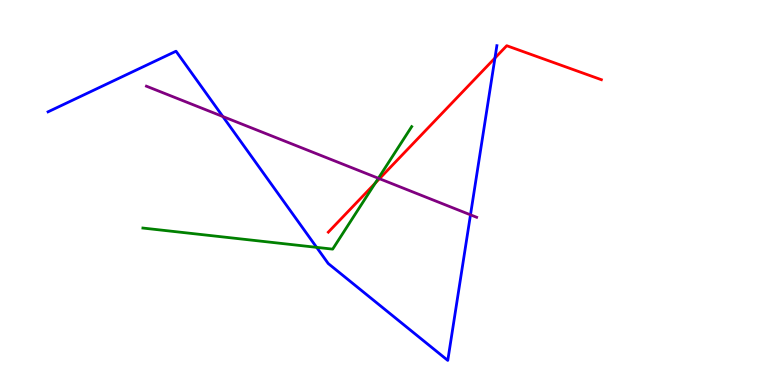[{'lines': ['blue', 'red'], 'intersections': [{'x': 6.39, 'y': 8.49}]}, {'lines': ['green', 'red'], 'intersections': [{'x': 4.84, 'y': 5.24}]}, {'lines': ['purple', 'red'], 'intersections': [{'x': 4.9, 'y': 5.36}]}, {'lines': ['blue', 'green'], 'intersections': [{'x': 4.09, 'y': 3.58}]}, {'lines': ['blue', 'purple'], 'intersections': [{'x': 2.88, 'y': 6.97}, {'x': 6.07, 'y': 4.42}]}, {'lines': ['green', 'purple'], 'intersections': [{'x': 4.88, 'y': 5.37}]}]